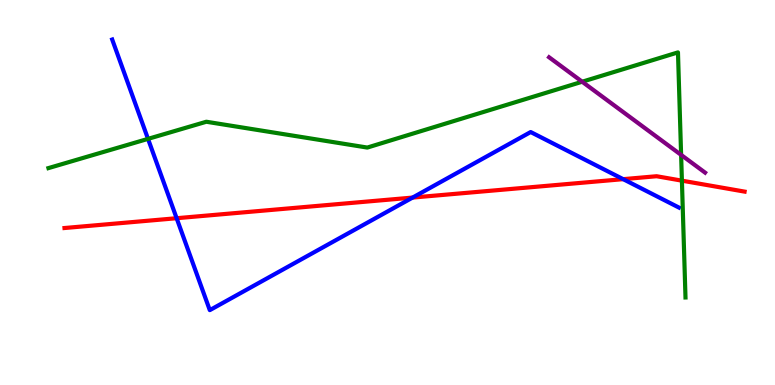[{'lines': ['blue', 'red'], 'intersections': [{'x': 2.28, 'y': 4.33}, {'x': 5.32, 'y': 4.87}, {'x': 8.04, 'y': 5.35}]}, {'lines': ['green', 'red'], 'intersections': [{'x': 8.8, 'y': 5.31}]}, {'lines': ['purple', 'red'], 'intersections': []}, {'lines': ['blue', 'green'], 'intersections': [{'x': 1.91, 'y': 6.39}]}, {'lines': ['blue', 'purple'], 'intersections': []}, {'lines': ['green', 'purple'], 'intersections': [{'x': 7.51, 'y': 7.88}, {'x': 8.79, 'y': 5.98}]}]